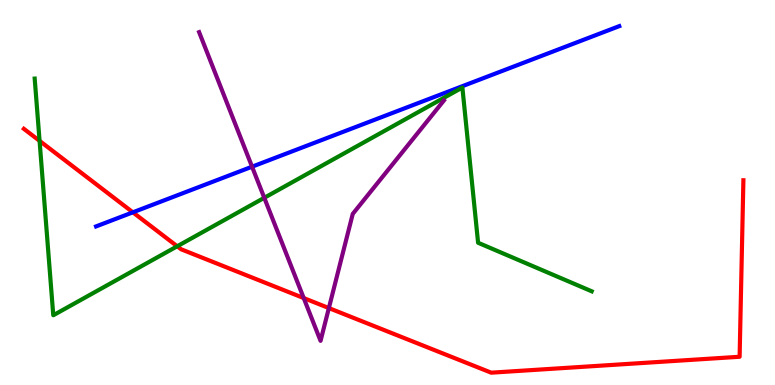[{'lines': ['blue', 'red'], 'intersections': [{'x': 1.71, 'y': 4.49}]}, {'lines': ['green', 'red'], 'intersections': [{'x': 0.511, 'y': 6.34}, {'x': 2.29, 'y': 3.6}]}, {'lines': ['purple', 'red'], 'intersections': [{'x': 3.92, 'y': 2.26}, {'x': 4.24, 'y': 2.0}]}, {'lines': ['blue', 'green'], 'intersections': []}, {'lines': ['blue', 'purple'], 'intersections': [{'x': 3.25, 'y': 5.67}]}, {'lines': ['green', 'purple'], 'intersections': [{'x': 3.41, 'y': 4.86}]}]